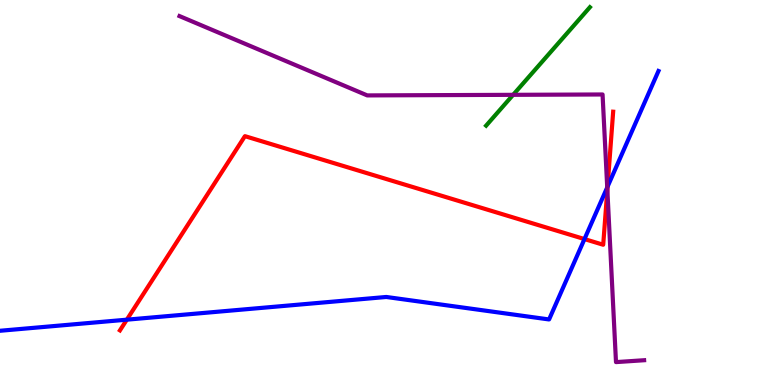[{'lines': ['blue', 'red'], 'intersections': [{'x': 1.64, 'y': 1.7}, {'x': 7.54, 'y': 3.79}, {'x': 7.84, 'y': 5.15}]}, {'lines': ['green', 'red'], 'intersections': []}, {'lines': ['purple', 'red'], 'intersections': [{'x': 7.84, 'y': 5.08}]}, {'lines': ['blue', 'green'], 'intersections': []}, {'lines': ['blue', 'purple'], 'intersections': [{'x': 7.84, 'y': 5.13}]}, {'lines': ['green', 'purple'], 'intersections': [{'x': 6.62, 'y': 7.54}]}]